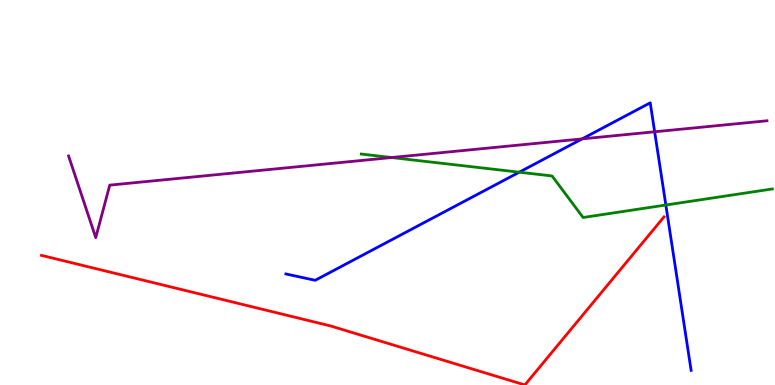[{'lines': ['blue', 'red'], 'intersections': []}, {'lines': ['green', 'red'], 'intersections': []}, {'lines': ['purple', 'red'], 'intersections': []}, {'lines': ['blue', 'green'], 'intersections': [{'x': 6.7, 'y': 5.53}, {'x': 8.59, 'y': 4.67}]}, {'lines': ['blue', 'purple'], 'intersections': [{'x': 7.51, 'y': 6.39}, {'x': 8.45, 'y': 6.58}]}, {'lines': ['green', 'purple'], 'intersections': [{'x': 5.05, 'y': 5.91}]}]